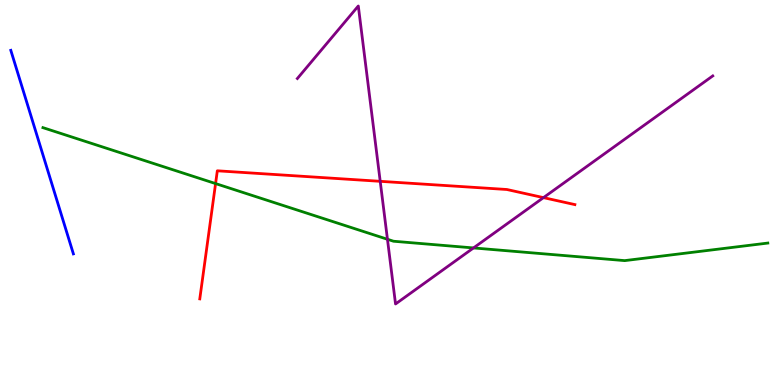[{'lines': ['blue', 'red'], 'intersections': []}, {'lines': ['green', 'red'], 'intersections': [{'x': 2.78, 'y': 5.23}]}, {'lines': ['purple', 'red'], 'intersections': [{'x': 4.91, 'y': 5.29}, {'x': 7.01, 'y': 4.87}]}, {'lines': ['blue', 'green'], 'intersections': []}, {'lines': ['blue', 'purple'], 'intersections': []}, {'lines': ['green', 'purple'], 'intersections': [{'x': 5.0, 'y': 3.79}, {'x': 6.11, 'y': 3.56}]}]